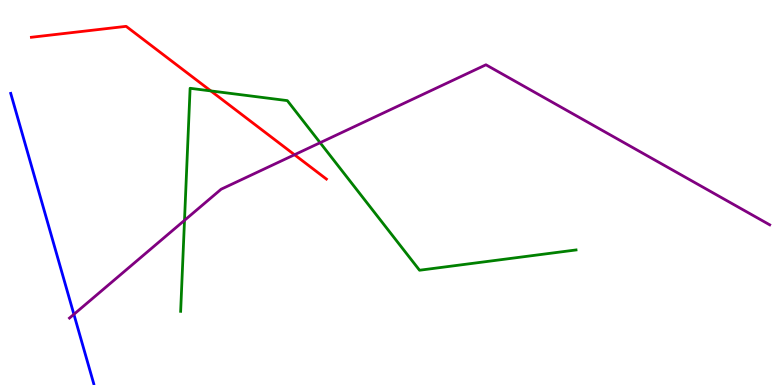[{'lines': ['blue', 'red'], 'intersections': []}, {'lines': ['green', 'red'], 'intersections': [{'x': 2.72, 'y': 7.64}]}, {'lines': ['purple', 'red'], 'intersections': [{'x': 3.8, 'y': 5.98}]}, {'lines': ['blue', 'green'], 'intersections': []}, {'lines': ['blue', 'purple'], 'intersections': [{'x': 0.953, 'y': 1.84}]}, {'lines': ['green', 'purple'], 'intersections': [{'x': 2.38, 'y': 4.28}, {'x': 4.13, 'y': 6.29}]}]